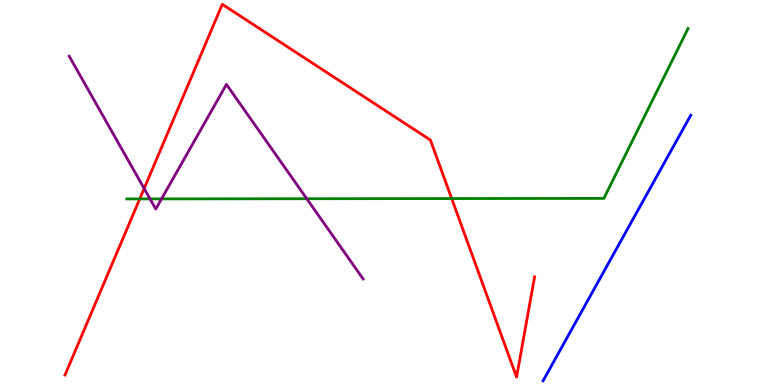[{'lines': ['blue', 'red'], 'intersections': []}, {'lines': ['green', 'red'], 'intersections': [{'x': 1.8, 'y': 4.83}, {'x': 5.83, 'y': 4.84}]}, {'lines': ['purple', 'red'], 'intersections': [{'x': 1.86, 'y': 5.1}]}, {'lines': ['blue', 'green'], 'intersections': []}, {'lines': ['blue', 'purple'], 'intersections': []}, {'lines': ['green', 'purple'], 'intersections': [{'x': 1.94, 'y': 4.83}, {'x': 2.08, 'y': 4.83}, {'x': 3.96, 'y': 4.84}]}]